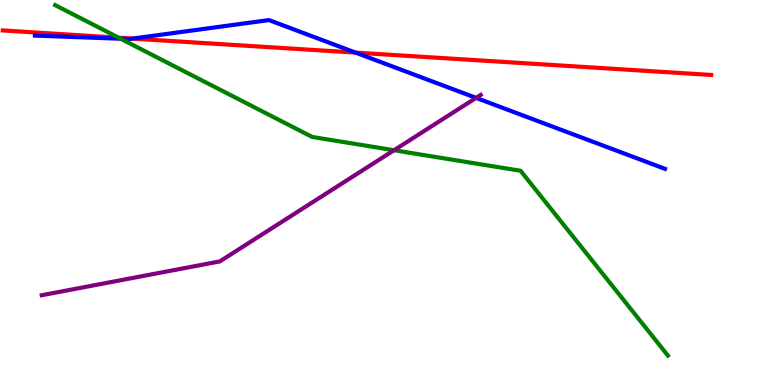[{'lines': ['blue', 'red'], 'intersections': [{'x': 1.71, 'y': 9.0}, {'x': 4.59, 'y': 8.63}]}, {'lines': ['green', 'red'], 'intersections': [{'x': 1.53, 'y': 9.02}]}, {'lines': ['purple', 'red'], 'intersections': []}, {'lines': ['blue', 'green'], 'intersections': [{'x': 1.56, 'y': 8.99}]}, {'lines': ['blue', 'purple'], 'intersections': [{'x': 6.14, 'y': 7.46}]}, {'lines': ['green', 'purple'], 'intersections': [{'x': 5.08, 'y': 6.1}]}]